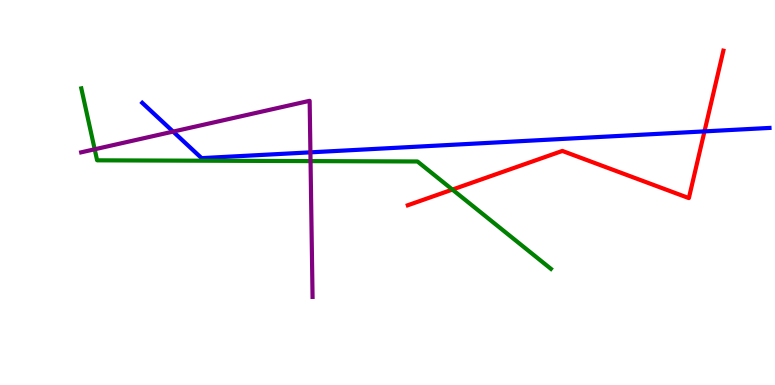[{'lines': ['blue', 'red'], 'intersections': [{'x': 9.09, 'y': 6.59}]}, {'lines': ['green', 'red'], 'intersections': [{'x': 5.84, 'y': 5.08}]}, {'lines': ['purple', 'red'], 'intersections': []}, {'lines': ['blue', 'green'], 'intersections': []}, {'lines': ['blue', 'purple'], 'intersections': [{'x': 2.23, 'y': 6.58}, {'x': 4.01, 'y': 6.04}]}, {'lines': ['green', 'purple'], 'intersections': [{'x': 1.22, 'y': 6.12}, {'x': 4.01, 'y': 5.82}]}]